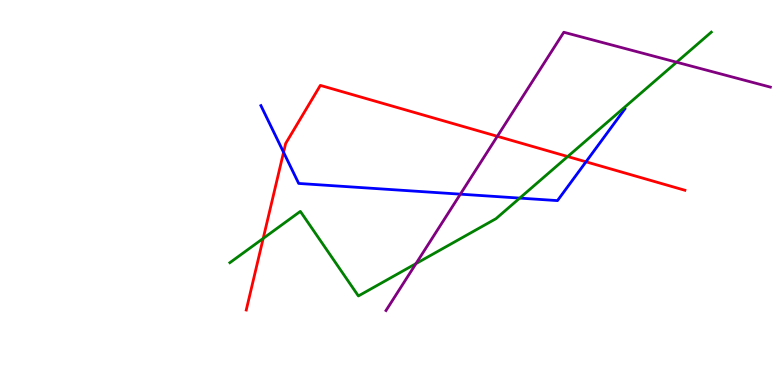[{'lines': ['blue', 'red'], 'intersections': [{'x': 3.66, 'y': 6.04}, {'x': 7.56, 'y': 5.8}]}, {'lines': ['green', 'red'], 'intersections': [{'x': 3.4, 'y': 3.81}, {'x': 7.33, 'y': 5.93}]}, {'lines': ['purple', 'red'], 'intersections': [{'x': 6.42, 'y': 6.46}]}, {'lines': ['blue', 'green'], 'intersections': [{'x': 6.71, 'y': 4.85}]}, {'lines': ['blue', 'purple'], 'intersections': [{'x': 5.94, 'y': 4.96}]}, {'lines': ['green', 'purple'], 'intersections': [{'x': 5.37, 'y': 3.15}, {'x': 8.73, 'y': 8.38}]}]